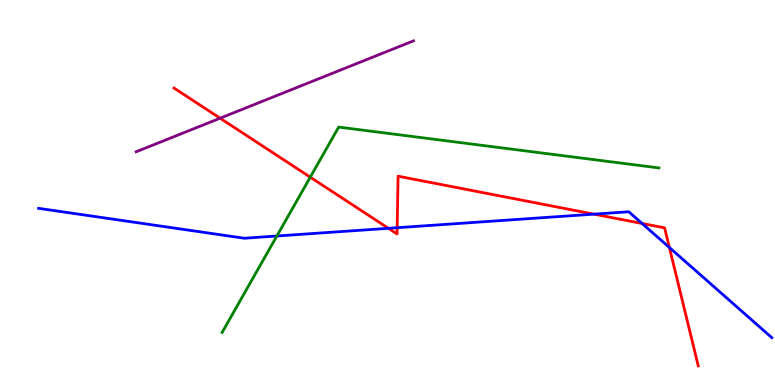[{'lines': ['blue', 'red'], 'intersections': [{'x': 5.01, 'y': 4.07}, {'x': 5.12, 'y': 4.09}, {'x': 7.66, 'y': 4.44}, {'x': 8.29, 'y': 4.2}, {'x': 8.64, 'y': 3.57}]}, {'lines': ['green', 'red'], 'intersections': [{'x': 4.0, 'y': 5.4}]}, {'lines': ['purple', 'red'], 'intersections': [{'x': 2.84, 'y': 6.93}]}, {'lines': ['blue', 'green'], 'intersections': [{'x': 3.57, 'y': 3.87}]}, {'lines': ['blue', 'purple'], 'intersections': []}, {'lines': ['green', 'purple'], 'intersections': []}]